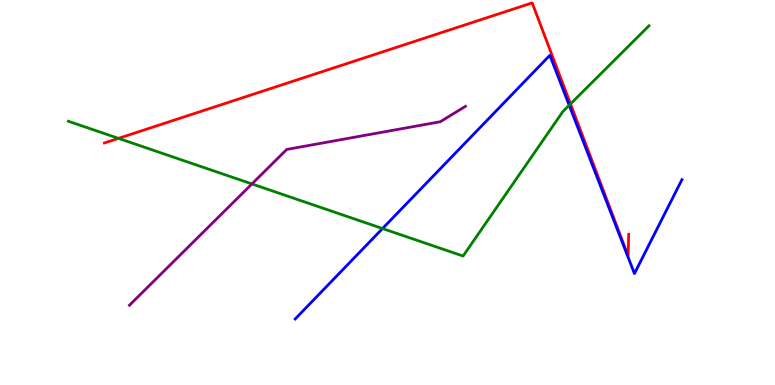[{'lines': ['blue', 'red'], 'intersections': []}, {'lines': ['green', 'red'], 'intersections': [{'x': 1.53, 'y': 6.41}, {'x': 7.36, 'y': 7.3}]}, {'lines': ['purple', 'red'], 'intersections': []}, {'lines': ['blue', 'green'], 'intersections': [{'x': 4.94, 'y': 4.06}, {'x': 7.34, 'y': 7.27}]}, {'lines': ['blue', 'purple'], 'intersections': []}, {'lines': ['green', 'purple'], 'intersections': [{'x': 3.25, 'y': 5.22}]}]